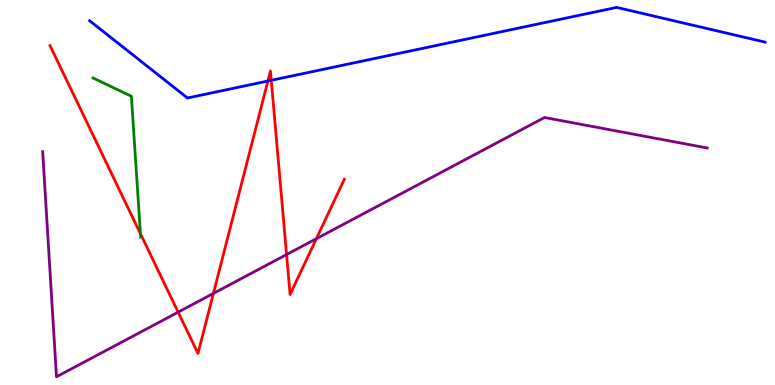[{'lines': ['blue', 'red'], 'intersections': [{'x': 3.46, 'y': 7.9}, {'x': 3.5, 'y': 7.91}]}, {'lines': ['green', 'red'], 'intersections': [{'x': 1.81, 'y': 3.93}]}, {'lines': ['purple', 'red'], 'intersections': [{'x': 2.3, 'y': 1.89}, {'x': 2.75, 'y': 2.38}, {'x': 3.7, 'y': 3.39}, {'x': 4.08, 'y': 3.8}]}, {'lines': ['blue', 'green'], 'intersections': []}, {'lines': ['blue', 'purple'], 'intersections': []}, {'lines': ['green', 'purple'], 'intersections': []}]